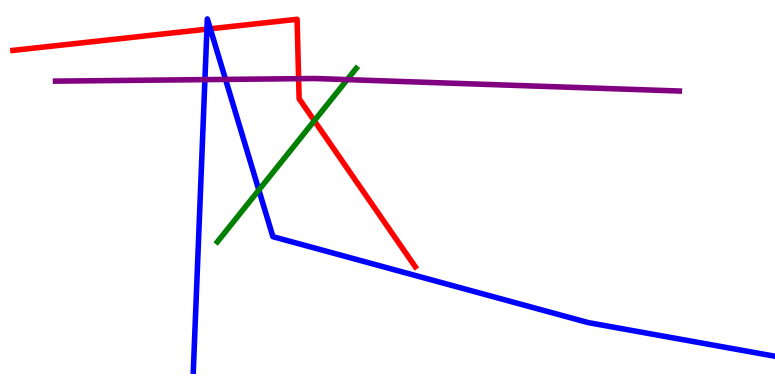[{'lines': ['blue', 'red'], 'intersections': [{'x': 2.67, 'y': 9.24}, {'x': 2.71, 'y': 9.25}]}, {'lines': ['green', 'red'], 'intersections': [{'x': 4.06, 'y': 6.86}]}, {'lines': ['purple', 'red'], 'intersections': [{'x': 3.85, 'y': 7.96}]}, {'lines': ['blue', 'green'], 'intersections': [{'x': 3.34, 'y': 5.06}]}, {'lines': ['blue', 'purple'], 'intersections': [{'x': 2.64, 'y': 7.93}, {'x': 2.91, 'y': 7.94}]}, {'lines': ['green', 'purple'], 'intersections': [{'x': 4.48, 'y': 7.93}]}]